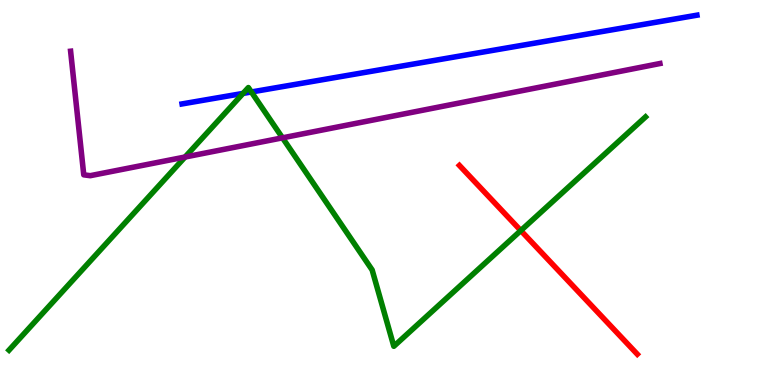[{'lines': ['blue', 'red'], 'intersections': []}, {'lines': ['green', 'red'], 'intersections': [{'x': 6.72, 'y': 4.01}]}, {'lines': ['purple', 'red'], 'intersections': []}, {'lines': ['blue', 'green'], 'intersections': [{'x': 3.14, 'y': 7.57}, {'x': 3.24, 'y': 7.61}]}, {'lines': ['blue', 'purple'], 'intersections': []}, {'lines': ['green', 'purple'], 'intersections': [{'x': 2.39, 'y': 5.92}, {'x': 3.65, 'y': 6.42}]}]